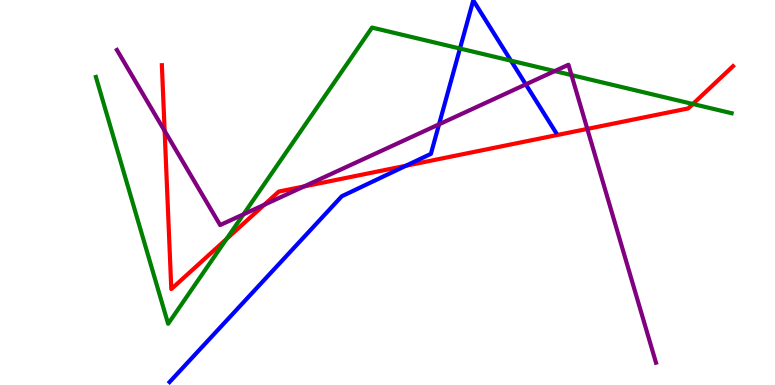[{'lines': ['blue', 'red'], 'intersections': [{'x': 5.24, 'y': 5.69}]}, {'lines': ['green', 'red'], 'intersections': [{'x': 2.92, 'y': 3.79}, {'x': 8.94, 'y': 7.3}]}, {'lines': ['purple', 'red'], 'intersections': [{'x': 2.12, 'y': 6.6}, {'x': 3.41, 'y': 4.68}, {'x': 3.92, 'y': 5.16}, {'x': 7.58, 'y': 6.65}]}, {'lines': ['blue', 'green'], 'intersections': [{'x': 5.94, 'y': 8.74}, {'x': 6.59, 'y': 8.42}]}, {'lines': ['blue', 'purple'], 'intersections': [{'x': 5.67, 'y': 6.77}, {'x': 6.78, 'y': 7.81}]}, {'lines': ['green', 'purple'], 'intersections': [{'x': 3.14, 'y': 4.43}, {'x': 7.16, 'y': 8.15}, {'x': 7.37, 'y': 8.05}]}]